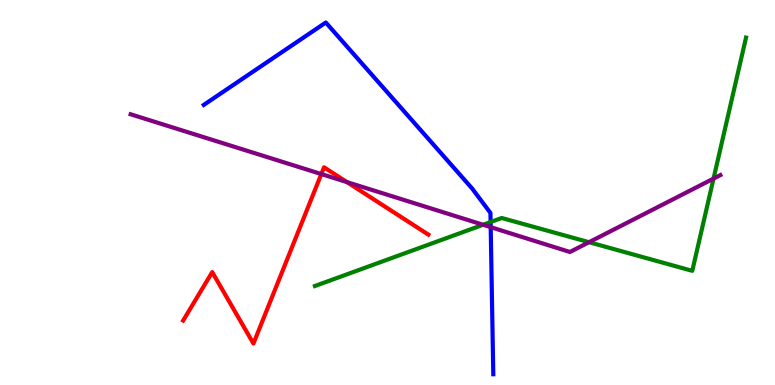[{'lines': ['blue', 'red'], 'intersections': []}, {'lines': ['green', 'red'], 'intersections': []}, {'lines': ['purple', 'red'], 'intersections': [{'x': 4.15, 'y': 5.48}, {'x': 4.48, 'y': 5.27}]}, {'lines': ['blue', 'green'], 'intersections': [{'x': 6.33, 'y': 4.23}]}, {'lines': ['blue', 'purple'], 'intersections': [{'x': 6.33, 'y': 4.1}]}, {'lines': ['green', 'purple'], 'intersections': [{'x': 6.23, 'y': 4.16}, {'x': 7.6, 'y': 3.71}, {'x': 9.21, 'y': 5.36}]}]